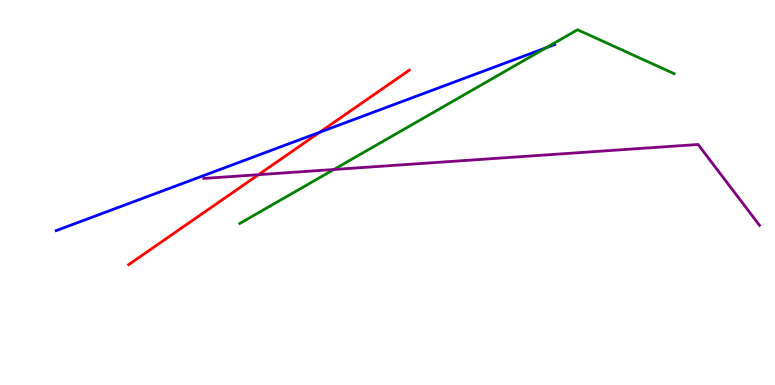[{'lines': ['blue', 'red'], 'intersections': [{'x': 4.12, 'y': 6.56}]}, {'lines': ['green', 'red'], 'intersections': []}, {'lines': ['purple', 'red'], 'intersections': [{'x': 3.34, 'y': 5.46}]}, {'lines': ['blue', 'green'], 'intersections': [{'x': 7.05, 'y': 8.76}]}, {'lines': ['blue', 'purple'], 'intersections': []}, {'lines': ['green', 'purple'], 'intersections': [{'x': 4.31, 'y': 5.6}]}]